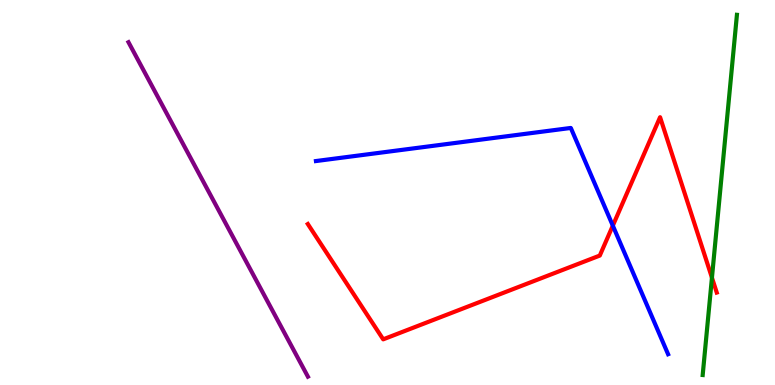[{'lines': ['blue', 'red'], 'intersections': [{'x': 7.91, 'y': 4.14}]}, {'lines': ['green', 'red'], 'intersections': [{'x': 9.19, 'y': 2.79}]}, {'lines': ['purple', 'red'], 'intersections': []}, {'lines': ['blue', 'green'], 'intersections': []}, {'lines': ['blue', 'purple'], 'intersections': []}, {'lines': ['green', 'purple'], 'intersections': []}]